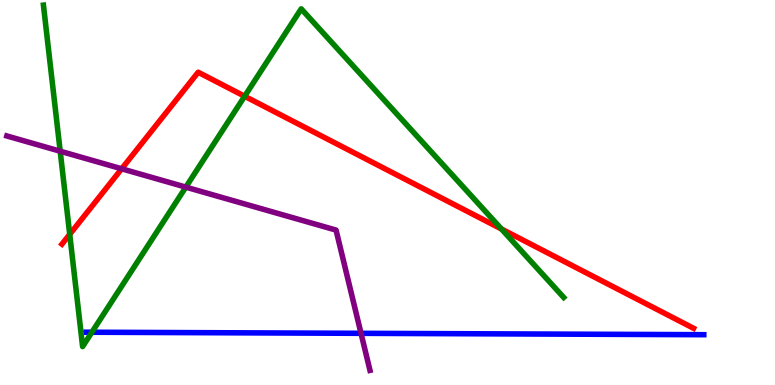[{'lines': ['blue', 'red'], 'intersections': []}, {'lines': ['green', 'red'], 'intersections': [{'x': 0.9, 'y': 3.91}, {'x': 3.16, 'y': 7.5}, {'x': 6.47, 'y': 4.05}]}, {'lines': ['purple', 'red'], 'intersections': [{'x': 1.57, 'y': 5.62}]}, {'lines': ['blue', 'green'], 'intersections': [{'x': 1.19, 'y': 1.37}]}, {'lines': ['blue', 'purple'], 'intersections': [{'x': 4.66, 'y': 1.34}]}, {'lines': ['green', 'purple'], 'intersections': [{'x': 0.777, 'y': 6.07}, {'x': 2.4, 'y': 5.14}]}]